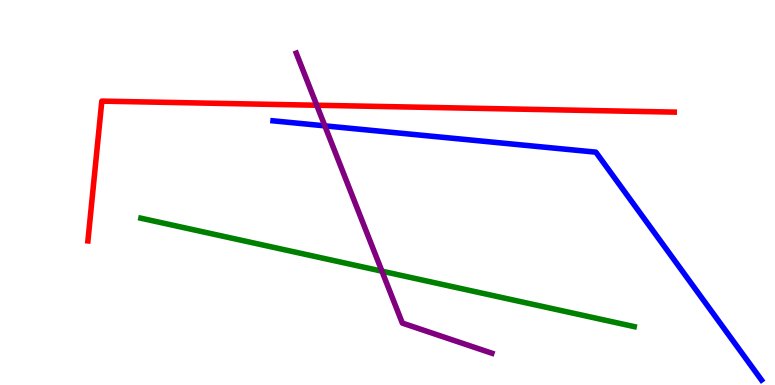[{'lines': ['blue', 'red'], 'intersections': []}, {'lines': ['green', 'red'], 'intersections': []}, {'lines': ['purple', 'red'], 'intersections': [{'x': 4.09, 'y': 7.27}]}, {'lines': ['blue', 'green'], 'intersections': []}, {'lines': ['blue', 'purple'], 'intersections': [{'x': 4.19, 'y': 6.73}]}, {'lines': ['green', 'purple'], 'intersections': [{'x': 4.93, 'y': 2.96}]}]